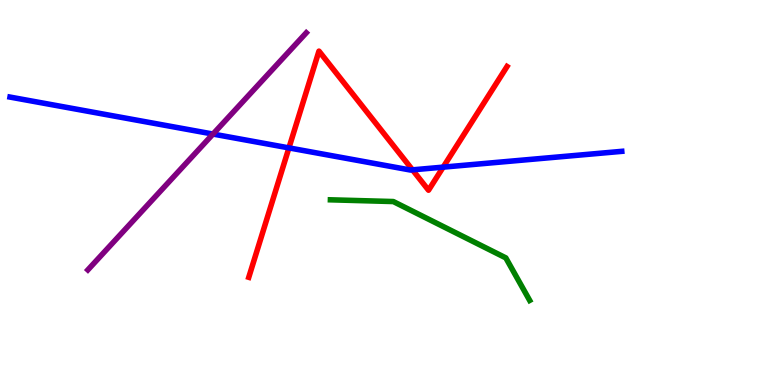[{'lines': ['blue', 'red'], 'intersections': [{'x': 3.73, 'y': 6.16}, {'x': 5.32, 'y': 5.59}, {'x': 5.72, 'y': 5.66}]}, {'lines': ['green', 'red'], 'intersections': []}, {'lines': ['purple', 'red'], 'intersections': []}, {'lines': ['blue', 'green'], 'intersections': []}, {'lines': ['blue', 'purple'], 'intersections': [{'x': 2.75, 'y': 6.52}]}, {'lines': ['green', 'purple'], 'intersections': []}]